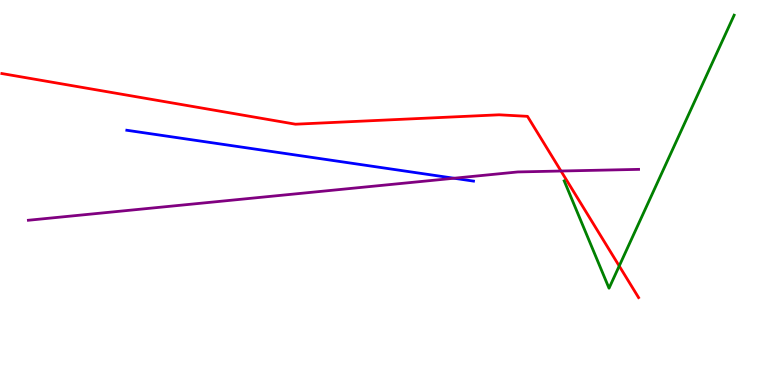[{'lines': ['blue', 'red'], 'intersections': []}, {'lines': ['green', 'red'], 'intersections': [{'x': 7.99, 'y': 3.09}]}, {'lines': ['purple', 'red'], 'intersections': [{'x': 7.24, 'y': 5.56}]}, {'lines': ['blue', 'green'], 'intersections': []}, {'lines': ['blue', 'purple'], 'intersections': [{'x': 5.86, 'y': 5.37}]}, {'lines': ['green', 'purple'], 'intersections': []}]